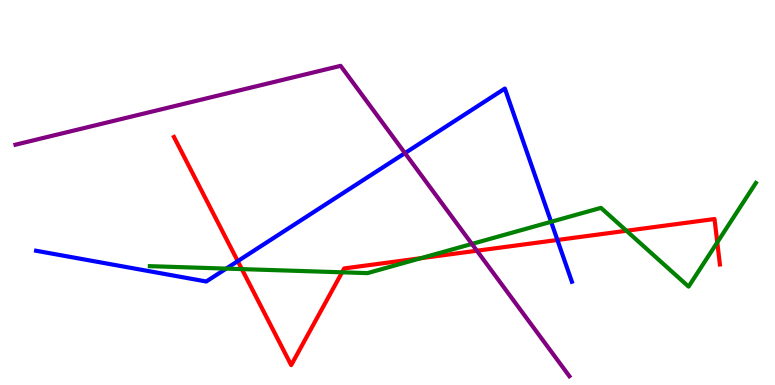[{'lines': ['blue', 'red'], 'intersections': [{'x': 3.07, 'y': 3.22}, {'x': 7.19, 'y': 3.77}]}, {'lines': ['green', 'red'], 'intersections': [{'x': 3.12, 'y': 3.01}, {'x': 4.41, 'y': 2.93}, {'x': 5.43, 'y': 3.29}, {'x': 8.08, 'y': 4.01}, {'x': 9.26, 'y': 3.7}]}, {'lines': ['purple', 'red'], 'intersections': [{'x': 6.15, 'y': 3.49}]}, {'lines': ['blue', 'green'], 'intersections': [{'x': 2.92, 'y': 3.02}, {'x': 7.11, 'y': 4.24}]}, {'lines': ['blue', 'purple'], 'intersections': [{'x': 5.23, 'y': 6.02}]}, {'lines': ['green', 'purple'], 'intersections': [{'x': 6.09, 'y': 3.66}]}]